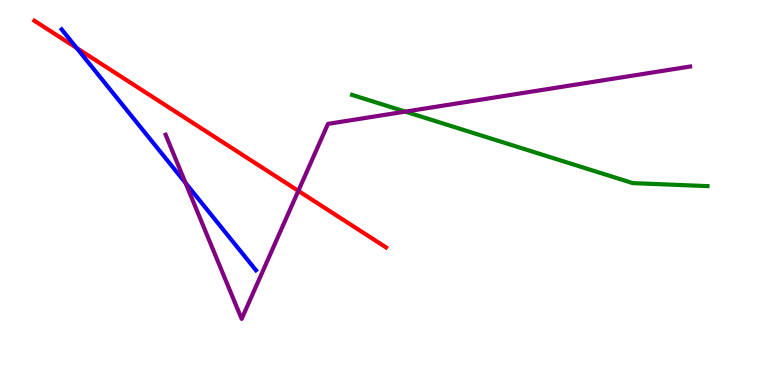[{'lines': ['blue', 'red'], 'intersections': [{'x': 0.989, 'y': 8.75}]}, {'lines': ['green', 'red'], 'intersections': []}, {'lines': ['purple', 'red'], 'intersections': [{'x': 3.85, 'y': 5.04}]}, {'lines': ['blue', 'green'], 'intersections': []}, {'lines': ['blue', 'purple'], 'intersections': [{'x': 2.39, 'y': 5.25}]}, {'lines': ['green', 'purple'], 'intersections': [{'x': 5.23, 'y': 7.1}]}]